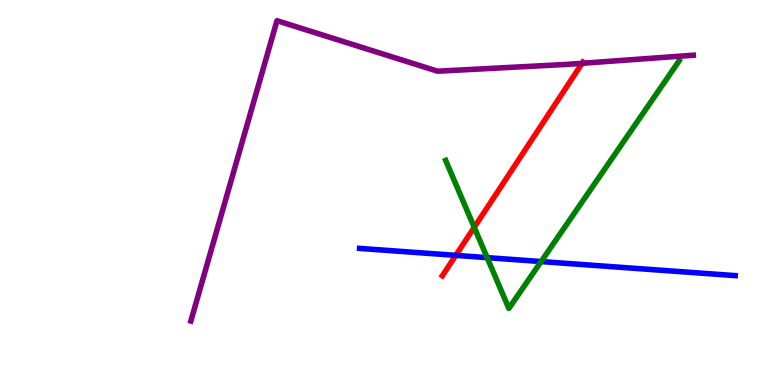[{'lines': ['blue', 'red'], 'intersections': [{'x': 5.88, 'y': 3.37}]}, {'lines': ['green', 'red'], 'intersections': [{'x': 6.12, 'y': 4.1}]}, {'lines': ['purple', 'red'], 'intersections': [{'x': 7.51, 'y': 8.36}]}, {'lines': ['blue', 'green'], 'intersections': [{'x': 6.29, 'y': 3.31}, {'x': 6.98, 'y': 3.21}]}, {'lines': ['blue', 'purple'], 'intersections': []}, {'lines': ['green', 'purple'], 'intersections': []}]